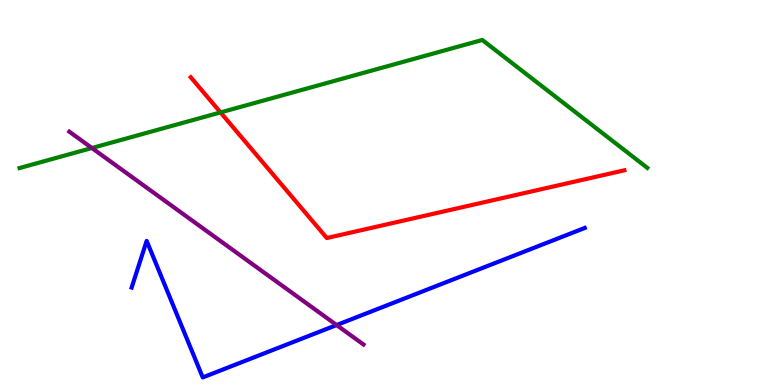[{'lines': ['blue', 'red'], 'intersections': []}, {'lines': ['green', 'red'], 'intersections': [{'x': 2.85, 'y': 7.08}]}, {'lines': ['purple', 'red'], 'intersections': []}, {'lines': ['blue', 'green'], 'intersections': []}, {'lines': ['blue', 'purple'], 'intersections': [{'x': 4.34, 'y': 1.56}]}, {'lines': ['green', 'purple'], 'intersections': [{'x': 1.19, 'y': 6.16}]}]